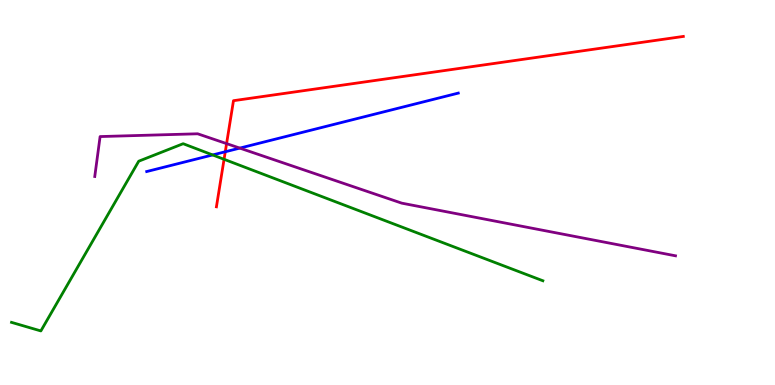[{'lines': ['blue', 'red'], 'intersections': [{'x': 2.91, 'y': 6.06}]}, {'lines': ['green', 'red'], 'intersections': [{'x': 2.89, 'y': 5.86}]}, {'lines': ['purple', 'red'], 'intersections': [{'x': 2.92, 'y': 6.27}]}, {'lines': ['blue', 'green'], 'intersections': [{'x': 2.74, 'y': 5.98}]}, {'lines': ['blue', 'purple'], 'intersections': [{'x': 3.09, 'y': 6.15}]}, {'lines': ['green', 'purple'], 'intersections': []}]